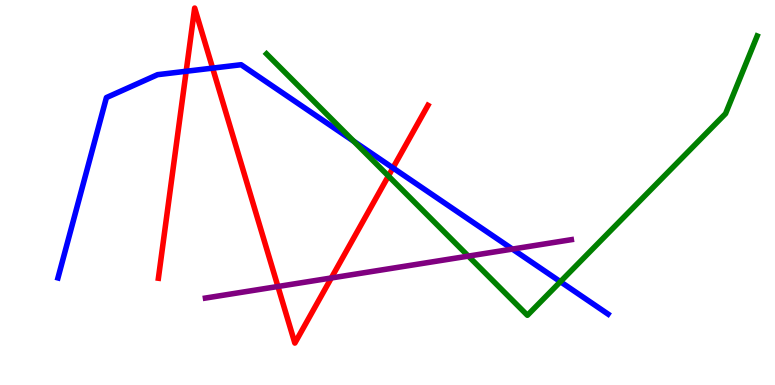[{'lines': ['blue', 'red'], 'intersections': [{'x': 2.4, 'y': 8.15}, {'x': 2.74, 'y': 8.23}, {'x': 5.07, 'y': 5.64}]}, {'lines': ['green', 'red'], 'intersections': [{'x': 5.01, 'y': 5.43}]}, {'lines': ['purple', 'red'], 'intersections': [{'x': 3.59, 'y': 2.56}, {'x': 4.27, 'y': 2.78}]}, {'lines': ['blue', 'green'], 'intersections': [{'x': 4.56, 'y': 6.33}, {'x': 7.23, 'y': 2.68}]}, {'lines': ['blue', 'purple'], 'intersections': [{'x': 6.61, 'y': 3.53}]}, {'lines': ['green', 'purple'], 'intersections': [{'x': 6.04, 'y': 3.35}]}]